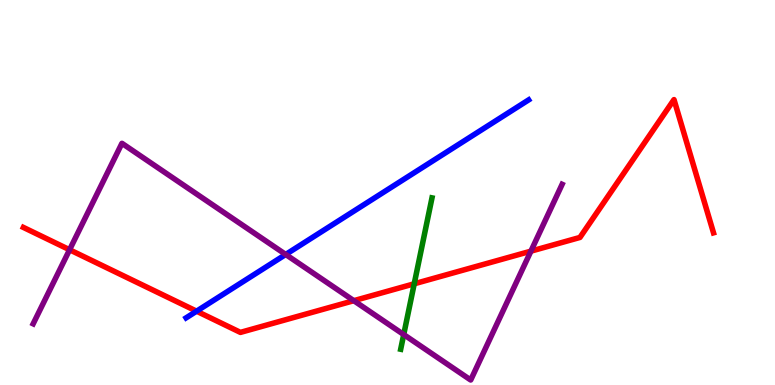[{'lines': ['blue', 'red'], 'intersections': [{'x': 2.54, 'y': 1.92}]}, {'lines': ['green', 'red'], 'intersections': [{'x': 5.34, 'y': 2.63}]}, {'lines': ['purple', 'red'], 'intersections': [{'x': 0.898, 'y': 3.51}, {'x': 4.57, 'y': 2.19}, {'x': 6.85, 'y': 3.48}]}, {'lines': ['blue', 'green'], 'intersections': []}, {'lines': ['blue', 'purple'], 'intersections': [{'x': 3.69, 'y': 3.39}]}, {'lines': ['green', 'purple'], 'intersections': [{'x': 5.21, 'y': 1.31}]}]